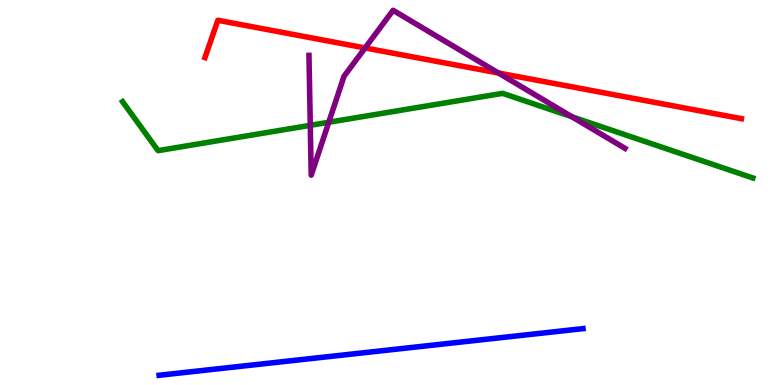[{'lines': ['blue', 'red'], 'intersections': []}, {'lines': ['green', 'red'], 'intersections': []}, {'lines': ['purple', 'red'], 'intersections': [{'x': 4.71, 'y': 8.75}, {'x': 6.43, 'y': 8.1}]}, {'lines': ['blue', 'green'], 'intersections': []}, {'lines': ['blue', 'purple'], 'intersections': []}, {'lines': ['green', 'purple'], 'intersections': [{'x': 4.0, 'y': 6.74}, {'x': 4.24, 'y': 6.82}, {'x': 7.38, 'y': 6.97}]}]